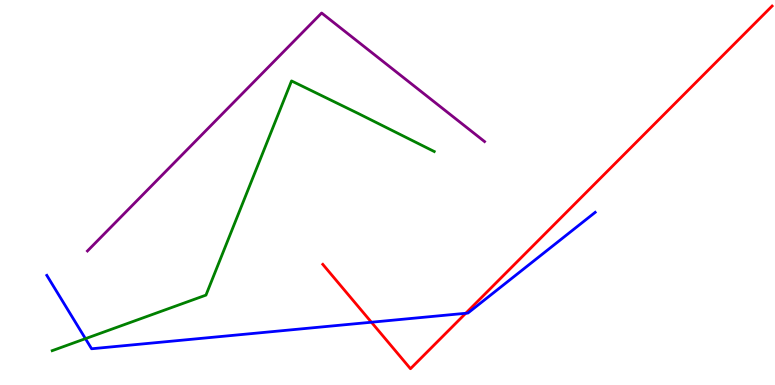[{'lines': ['blue', 'red'], 'intersections': [{'x': 4.79, 'y': 1.63}, {'x': 6.01, 'y': 1.86}]}, {'lines': ['green', 'red'], 'intersections': []}, {'lines': ['purple', 'red'], 'intersections': []}, {'lines': ['blue', 'green'], 'intersections': [{'x': 1.1, 'y': 1.2}]}, {'lines': ['blue', 'purple'], 'intersections': []}, {'lines': ['green', 'purple'], 'intersections': []}]